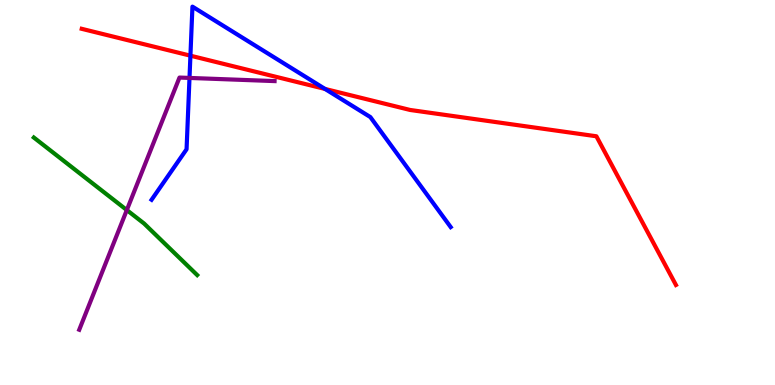[{'lines': ['blue', 'red'], 'intersections': [{'x': 2.46, 'y': 8.55}, {'x': 4.19, 'y': 7.69}]}, {'lines': ['green', 'red'], 'intersections': []}, {'lines': ['purple', 'red'], 'intersections': []}, {'lines': ['blue', 'green'], 'intersections': []}, {'lines': ['blue', 'purple'], 'intersections': [{'x': 2.45, 'y': 7.98}]}, {'lines': ['green', 'purple'], 'intersections': [{'x': 1.64, 'y': 4.54}]}]